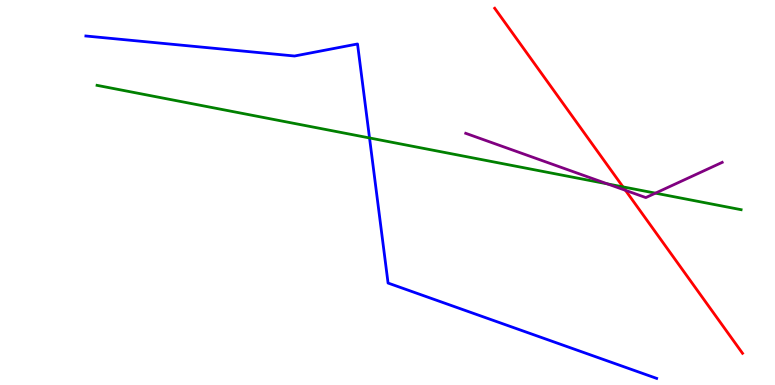[{'lines': ['blue', 'red'], 'intersections': []}, {'lines': ['green', 'red'], 'intersections': [{'x': 8.04, 'y': 5.15}]}, {'lines': ['purple', 'red'], 'intersections': [{'x': 8.07, 'y': 5.06}]}, {'lines': ['blue', 'green'], 'intersections': [{'x': 4.77, 'y': 6.42}]}, {'lines': ['blue', 'purple'], 'intersections': []}, {'lines': ['green', 'purple'], 'intersections': [{'x': 7.84, 'y': 5.22}, {'x': 8.46, 'y': 4.98}]}]